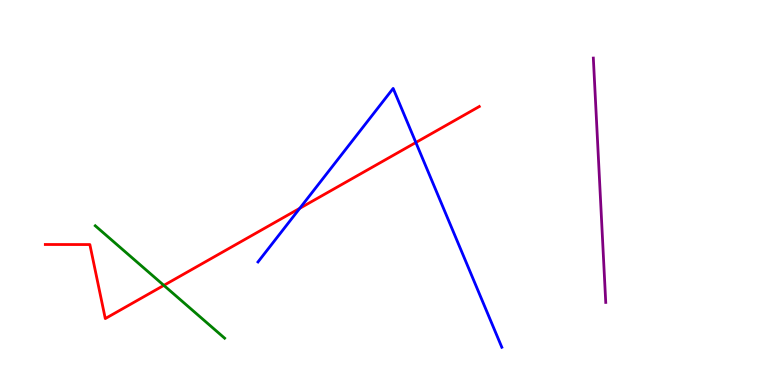[{'lines': ['blue', 'red'], 'intersections': [{'x': 3.87, 'y': 4.59}, {'x': 5.37, 'y': 6.3}]}, {'lines': ['green', 'red'], 'intersections': [{'x': 2.11, 'y': 2.59}]}, {'lines': ['purple', 'red'], 'intersections': []}, {'lines': ['blue', 'green'], 'intersections': []}, {'lines': ['blue', 'purple'], 'intersections': []}, {'lines': ['green', 'purple'], 'intersections': []}]